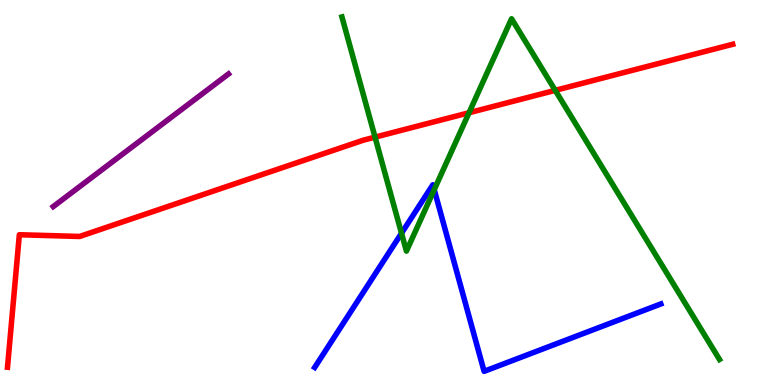[{'lines': ['blue', 'red'], 'intersections': []}, {'lines': ['green', 'red'], 'intersections': [{'x': 4.84, 'y': 6.44}, {'x': 6.05, 'y': 7.07}, {'x': 7.16, 'y': 7.65}]}, {'lines': ['purple', 'red'], 'intersections': []}, {'lines': ['blue', 'green'], 'intersections': [{'x': 5.18, 'y': 3.94}, {'x': 5.6, 'y': 5.07}]}, {'lines': ['blue', 'purple'], 'intersections': []}, {'lines': ['green', 'purple'], 'intersections': []}]